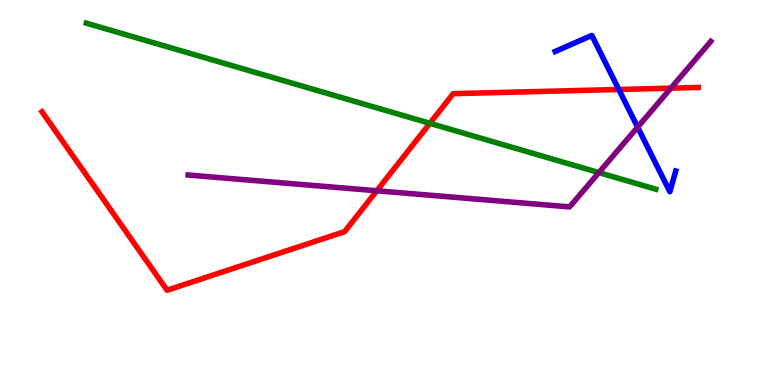[{'lines': ['blue', 'red'], 'intersections': [{'x': 7.98, 'y': 7.68}]}, {'lines': ['green', 'red'], 'intersections': [{'x': 5.55, 'y': 6.8}]}, {'lines': ['purple', 'red'], 'intersections': [{'x': 4.86, 'y': 5.04}, {'x': 8.66, 'y': 7.71}]}, {'lines': ['blue', 'green'], 'intersections': []}, {'lines': ['blue', 'purple'], 'intersections': [{'x': 8.23, 'y': 6.7}]}, {'lines': ['green', 'purple'], 'intersections': [{'x': 7.73, 'y': 5.52}]}]